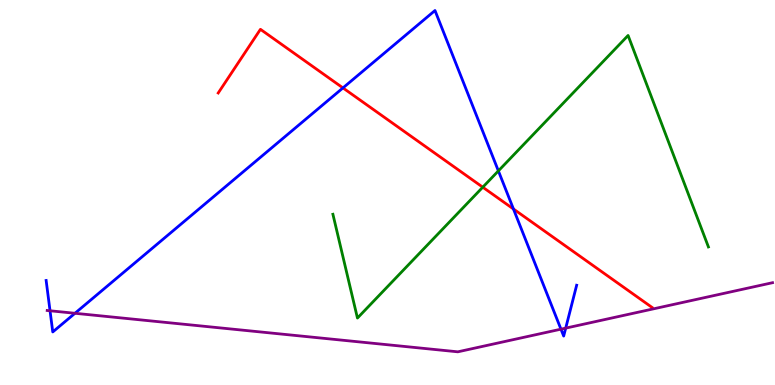[{'lines': ['blue', 'red'], 'intersections': [{'x': 4.43, 'y': 7.72}, {'x': 6.63, 'y': 4.57}]}, {'lines': ['green', 'red'], 'intersections': [{'x': 6.23, 'y': 5.14}]}, {'lines': ['purple', 'red'], 'intersections': []}, {'lines': ['blue', 'green'], 'intersections': [{'x': 6.43, 'y': 5.56}]}, {'lines': ['blue', 'purple'], 'intersections': [{'x': 0.646, 'y': 1.93}, {'x': 0.967, 'y': 1.86}, {'x': 7.24, 'y': 1.45}, {'x': 7.3, 'y': 1.48}]}, {'lines': ['green', 'purple'], 'intersections': []}]